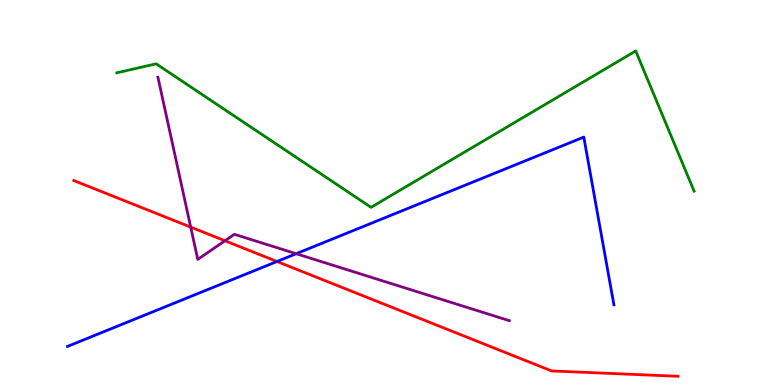[{'lines': ['blue', 'red'], 'intersections': [{'x': 3.57, 'y': 3.21}]}, {'lines': ['green', 'red'], 'intersections': []}, {'lines': ['purple', 'red'], 'intersections': [{'x': 2.46, 'y': 4.1}, {'x': 2.9, 'y': 3.75}]}, {'lines': ['blue', 'green'], 'intersections': []}, {'lines': ['blue', 'purple'], 'intersections': [{'x': 3.82, 'y': 3.41}]}, {'lines': ['green', 'purple'], 'intersections': []}]